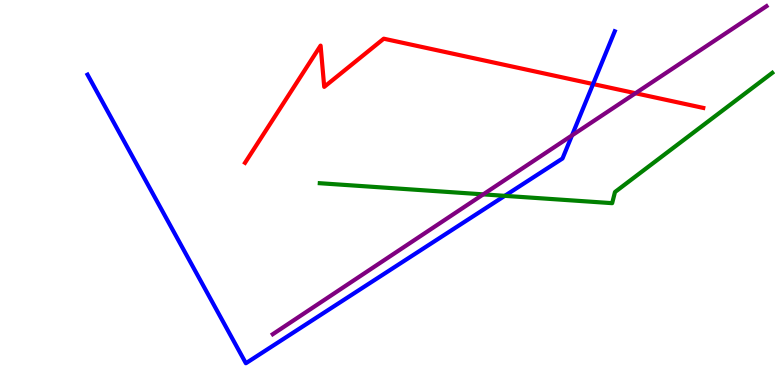[{'lines': ['blue', 'red'], 'intersections': [{'x': 7.65, 'y': 7.82}]}, {'lines': ['green', 'red'], 'intersections': []}, {'lines': ['purple', 'red'], 'intersections': [{'x': 8.2, 'y': 7.58}]}, {'lines': ['blue', 'green'], 'intersections': [{'x': 6.51, 'y': 4.91}]}, {'lines': ['blue', 'purple'], 'intersections': [{'x': 7.38, 'y': 6.48}]}, {'lines': ['green', 'purple'], 'intersections': [{'x': 6.24, 'y': 4.95}]}]